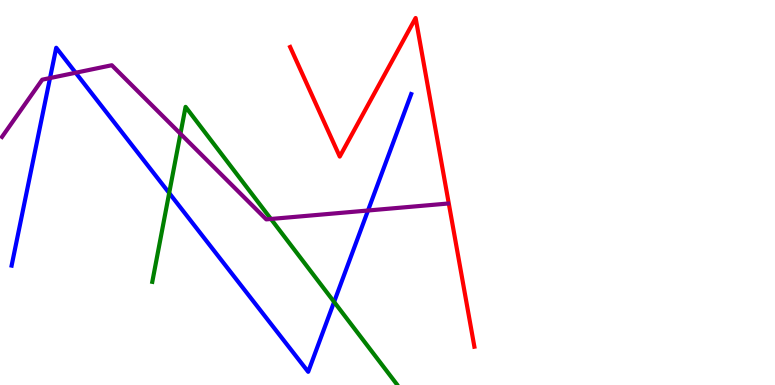[{'lines': ['blue', 'red'], 'intersections': []}, {'lines': ['green', 'red'], 'intersections': []}, {'lines': ['purple', 'red'], 'intersections': []}, {'lines': ['blue', 'green'], 'intersections': [{'x': 2.18, 'y': 4.99}, {'x': 4.31, 'y': 2.16}]}, {'lines': ['blue', 'purple'], 'intersections': [{'x': 0.645, 'y': 7.97}, {'x': 0.976, 'y': 8.11}, {'x': 4.75, 'y': 4.53}]}, {'lines': ['green', 'purple'], 'intersections': [{'x': 2.33, 'y': 6.53}, {'x': 3.5, 'y': 4.31}]}]